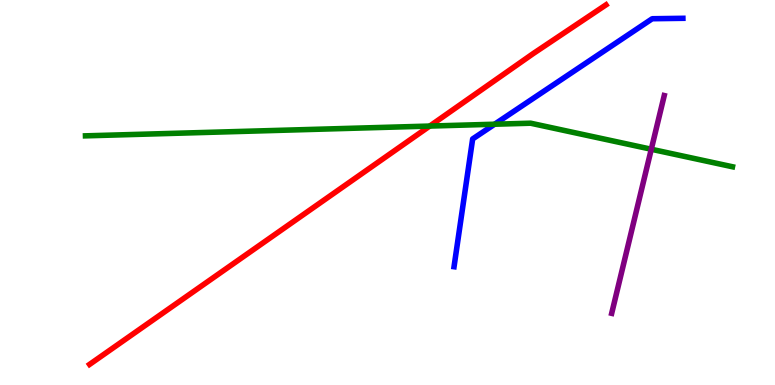[{'lines': ['blue', 'red'], 'intersections': []}, {'lines': ['green', 'red'], 'intersections': [{'x': 5.55, 'y': 6.73}]}, {'lines': ['purple', 'red'], 'intersections': []}, {'lines': ['blue', 'green'], 'intersections': [{'x': 6.38, 'y': 6.77}]}, {'lines': ['blue', 'purple'], 'intersections': []}, {'lines': ['green', 'purple'], 'intersections': [{'x': 8.4, 'y': 6.12}]}]